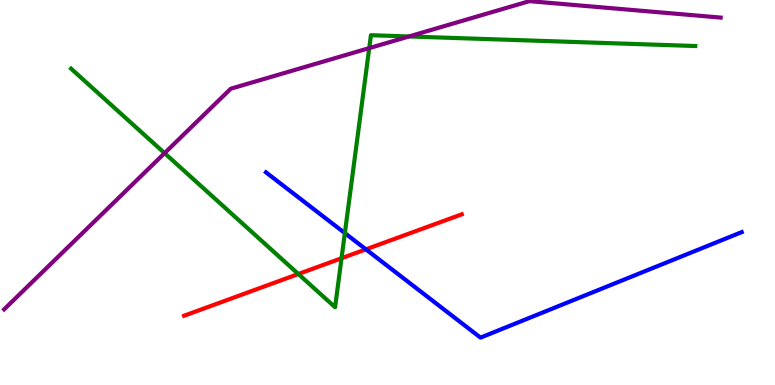[{'lines': ['blue', 'red'], 'intersections': [{'x': 4.72, 'y': 3.52}]}, {'lines': ['green', 'red'], 'intersections': [{'x': 3.85, 'y': 2.88}, {'x': 4.41, 'y': 3.29}]}, {'lines': ['purple', 'red'], 'intersections': []}, {'lines': ['blue', 'green'], 'intersections': [{'x': 4.45, 'y': 3.95}]}, {'lines': ['blue', 'purple'], 'intersections': []}, {'lines': ['green', 'purple'], 'intersections': [{'x': 2.12, 'y': 6.02}, {'x': 4.76, 'y': 8.75}, {'x': 5.28, 'y': 9.05}]}]